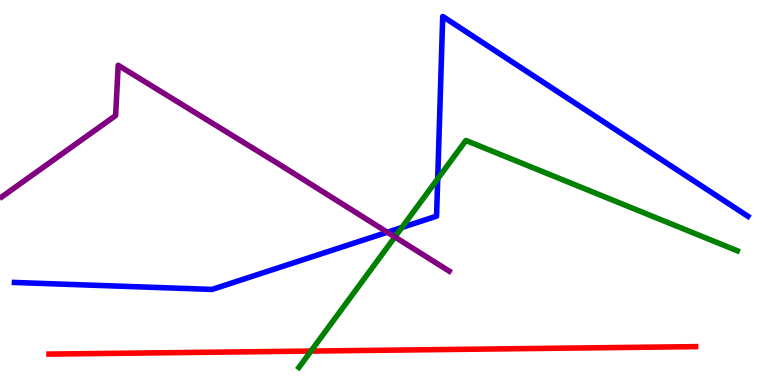[{'lines': ['blue', 'red'], 'intersections': []}, {'lines': ['green', 'red'], 'intersections': [{'x': 4.01, 'y': 0.881}]}, {'lines': ['purple', 'red'], 'intersections': []}, {'lines': ['blue', 'green'], 'intersections': [{'x': 5.19, 'y': 4.09}, {'x': 5.65, 'y': 5.36}]}, {'lines': ['blue', 'purple'], 'intersections': [{'x': 5.0, 'y': 3.97}]}, {'lines': ['green', 'purple'], 'intersections': [{'x': 5.1, 'y': 3.84}]}]